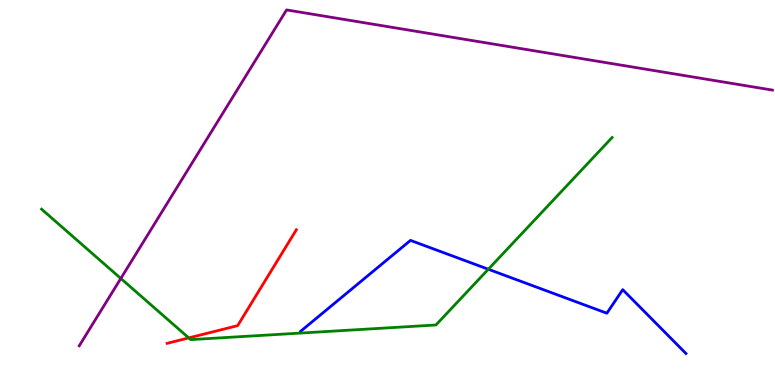[{'lines': ['blue', 'red'], 'intersections': []}, {'lines': ['green', 'red'], 'intersections': [{'x': 2.44, 'y': 1.22}]}, {'lines': ['purple', 'red'], 'intersections': []}, {'lines': ['blue', 'green'], 'intersections': [{'x': 6.3, 'y': 3.01}]}, {'lines': ['blue', 'purple'], 'intersections': []}, {'lines': ['green', 'purple'], 'intersections': [{'x': 1.56, 'y': 2.77}]}]